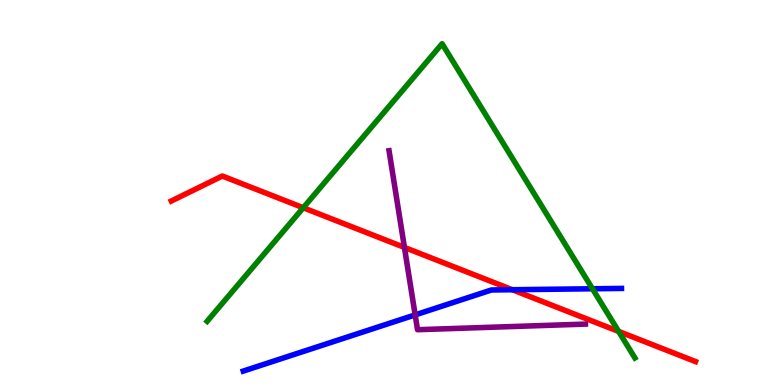[{'lines': ['blue', 'red'], 'intersections': [{'x': 6.61, 'y': 2.47}]}, {'lines': ['green', 'red'], 'intersections': [{'x': 3.91, 'y': 4.6}, {'x': 7.98, 'y': 1.39}]}, {'lines': ['purple', 'red'], 'intersections': [{'x': 5.22, 'y': 3.57}]}, {'lines': ['blue', 'green'], 'intersections': [{'x': 7.64, 'y': 2.5}]}, {'lines': ['blue', 'purple'], 'intersections': [{'x': 5.36, 'y': 1.82}]}, {'lines': ['green', 'purple'], 'intersections': []}]